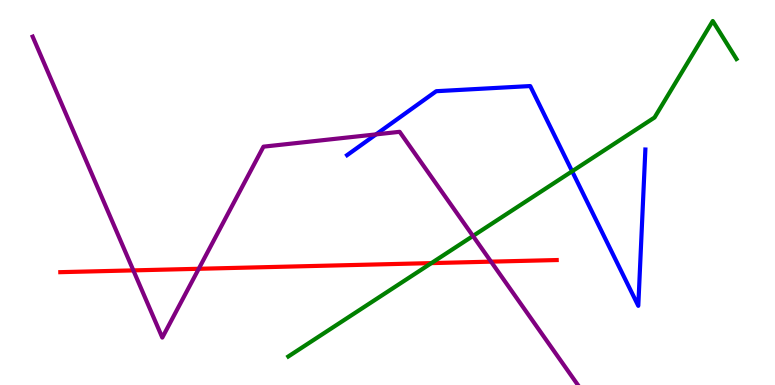[{'lines': ['blue', 'red'], 'intersections': []}, {'lines': ['green', 'red'], 'intersections': [{'x': 5.57, 'y': 3.17}]}, {'lines': ['purple', 'red'], 'intersections': [{'x': 1.72, 'y': 2.98}, {'x': 2.56, 'y': 3.02}, {'x': 6.34, 'y': 3.2}]}, {'lines': ['blue', 'green'], 'intersections': [{'x': 7.38, 'y': 5.55}]}, {'lines': ['blue', 'purple'], 'intersections': [{'x': 4.85, 'y': 6.51}]}, {'lines': ['green', 'purple'], 'intersections': [{'x': 6.1, 'y': 3.87}]}]